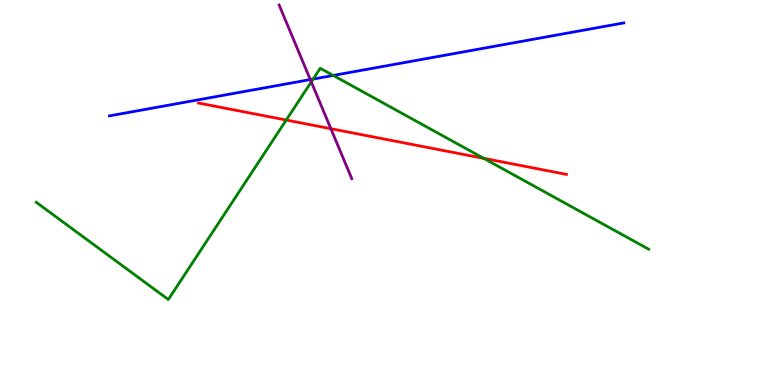[{'lines': ['blue', 'red'], 'intersections': []}, {'lines': ['green', 'red'], 'intersections': [{'x': 3.69, 'y': 6.88}, {'x': 6.24, 'y': 5.89}]}, {'lines': ['purple', 'red'], 'intersections': [{'x': 4.27, 'y': 6.66}]}, {'lines': ['blue', 'green'], 'intersections': [{'x': 4.04, 'y': 7.95}, {'x': 4.3, 'y': 8.04}]}, {'lines': ['blue', 'purple'], 'intersections': [{'x': 4.0, 'y': 7.93}]}, {'lines': ['green', 'purple'], 'intersections': [{'x': 4.02, 'y': 7.87}]}]